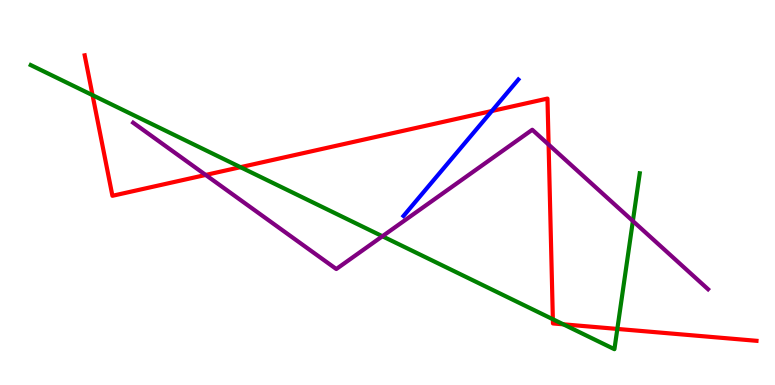[{'lines': ['blue', 'red'], 'intersections': [{'x': 6.35, 'y': 7.12}]}, {'lines': ['green', 'red'], 'intersections': [{'x': 1.19, 'y': 7.53}, {'x': 3.1, 'y': 5.66}, {'x': 7.13, 'y': 1.71}, {'x': 7.27, 'y': 1.58}, {'x': 7.97, 'y': 1.46}]}, {'lines': ['purple', 'red'], 'intersections': [{'x': 2.65, 'y': 5.46}, {'x': 7.08, 'y': 6.24}]}, {'lines': ['blue', 'green'], 'intersections': []}, {'lines': ['blue', 'purple'], 'intersections': []}, {'lines': ['green', 'purple'], 'intersections': [{'x': 4.93, 'y': 3.86}, {'x': 8.17, 'y': 4.26}]}]